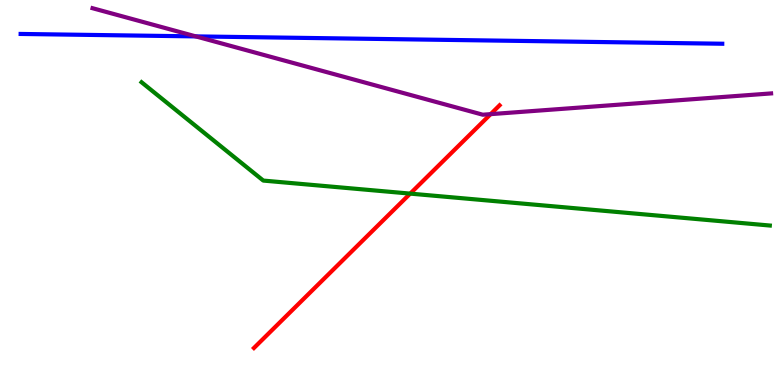[{'lines': ['blue', 'red'], 'intersections': []}, {'lines': ['green', 'red'], 'intersections': [{'x': 5.29, 'y': 4.97}]}, {'lines': ['purple', 'red'], 'intersections': [{'x': 6.33, 'y': 7.04}]}, {'lines': ['blue', 'green'], 'intersections': []}, {'lines': ['blue', 'purple'], 'intersections': [{'x': 2.53, 'y': 9.05}]}, {'lines': ['green', 'purple'], 'intersections': []}]